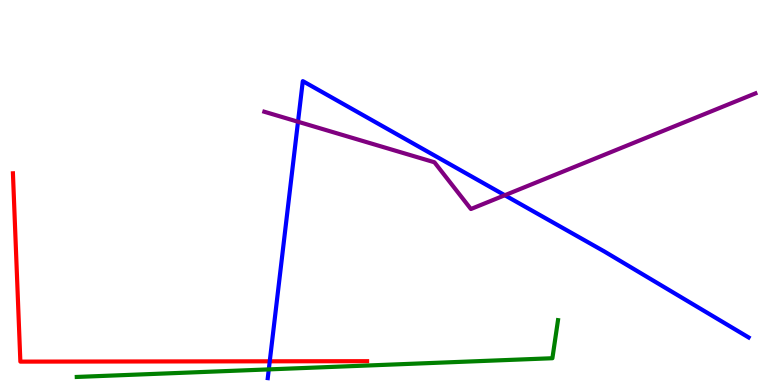[{'lines': ['blue', 'red'], 'intersections': [{'x': 3.48, 'y': 0.615}]}, {'lines': ['green', 'red'], 'intersections': []}, {'lines': ['purple', 'red'], 'intersections': []}, {'lines': ['blue', 'green'], 'intersections': [{'x': 3.47, 'y': 0.405}]}, {'lines': ['blue', 'purple'], 'intersections': [{'x': 3.85, 'y': 6.84}, {'x': 6.51, 'y': 4.93}]}, {'lines': ['green', 'purple'], 'intersections': []}]